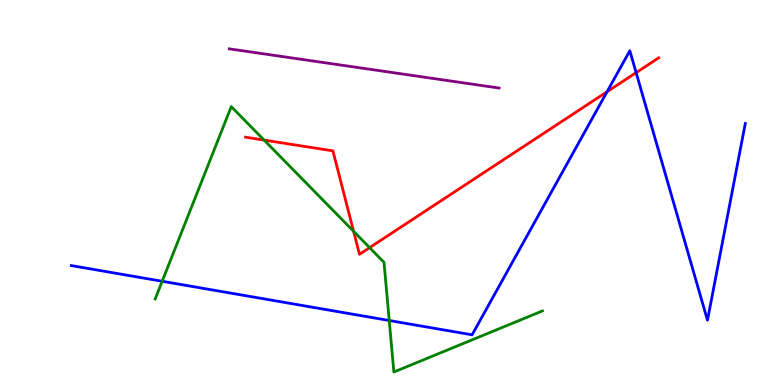[{'lines': ['blue', 'red'], 'intersections': [{'x': 7.83, 'y': 7.62}, {'x': 8.21, 'y': 8.11}]}, {'lines': ['green', 'red'], 'intersections': [{'x': 3.41, 'y': 6.36}, {'x': 4.56, 'y': 3.99}, {'x': 4.77, 'y': 3.57}]}, {'lines': ['purple', 'red'], 'intersections': []}, {'lines': ['blue', 'green'], 'intersections': [{'x': 2.09, 'y': 2.69}, {'x': 5.02, 'y': 1.68}]}, {'lines': ['blue', 'purple'], 'intersections': []}, {'lines': ['green', 'purple'], 'intersections': []}]